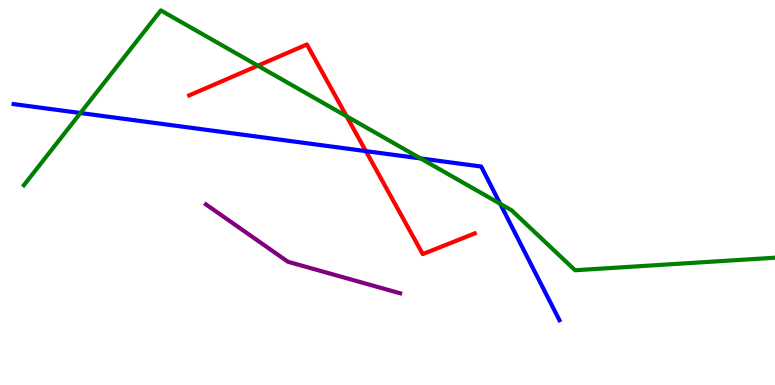[{'lines': ['blue', 'red'], 'intersections': [{'x': 4.72, 'y': 6.07}]}, {'lines': ['green', 'red'], 'intersections': [{'x': 3.33, 'y': 8.29}, {'x': 4.47, 'y': 6.98}]}, {'lines': ['purple', 'red'], 'intersections': []}, {'lines': ['blue', 'green'], 'intersections': [{'x': 1.04, 'y': 7.06}, {'x': 5.43, 'y': 5.88}, {'x': 6.45, 'y': 4.71}]}, {'lines': ['blue', 'purple'], 'intersections': []}, {'lines': ['green', 'purple'], 'intersections': []}]